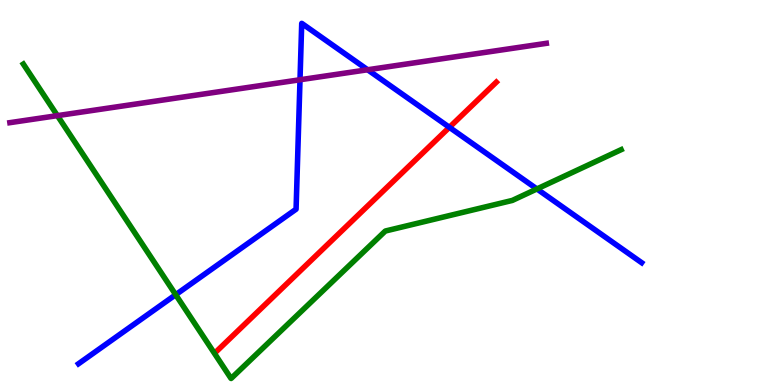[{'lines': ['blue', 'red'], 'intersections': [{'x': 5.8, 'y': 6.69}]}, {'lines': ['green', 'red'], 'intersections': []}, {'lines': ['purple', 'red'], 'intersections': []}, {'lines': ['blue', 'green'], 'intersections': [{'x': 2.27, 'y': 2.35}, {'x': 6.93, 'y': 5.09}]}, {'lines': ['blue', 'purple'], 'intersections': [{'x': 3.87, 'y': 7.93}, {'x': 4.74, 'y': 8.19}]}, {'lines': ['green', 'purple'], 'intersections': [{'x': 0.741, 'y': 7.0}]}]